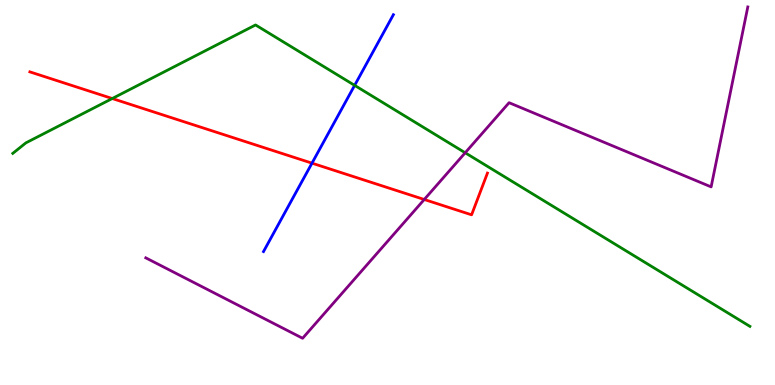[{'lines': ['blue', 'red'], 'intersections': [{'x': 4.03, 'y': 5.76}]}, {'lines': ['green', 'red'], 'intersections': [{'x': 1.45, 'y': 7.44}]}, {'lines': ['purple', 'red'], 'intersections': [{'x': 5.47, 'y': 4.82}]}, {'lines': ['blue', 'green'], 'intersections': [{'x': 4.58, 'y': 7.78}]}, {'lines': ['blue', 'purple'], 'intersections': []}, {'lines': ['green', 'purple'], 'intersections': [{'x': 6.0, 'y': 6.03}]}]